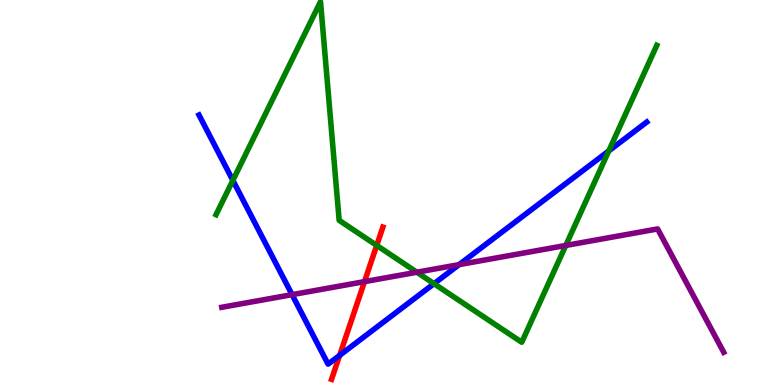[{'lines': ['blue', 'red'], 'intersections': [{'x': 4.38, 'y': 0.769}]}, {'lines': ['green', 'red'], 'intersections': [{'x': 4.86, 'y': 3.63}]}, {'lines': ['purple', 'red'], 'intersections': [{'x': 4.7, 'y': 2.68}]}, {'lines': ['blue', 'green'], 'intersections': [{'x': 3.0, 'y': 5.32}, {'x': 5.6, 'y': 2.63}, {'x': 7.86, 'y': 6.08}]}, {'lines': ['blue', 'purple'], 'intersections': [{'x': 3.77, 'y': 2.35}, {'x': 5.92, 'y': 3.13}]}, {'lines': ['green', 'purple'], 'intersections': [{'x': 5.38, 'y': 2.93}, {'x': 7.3, 'y': 3.62}]}]